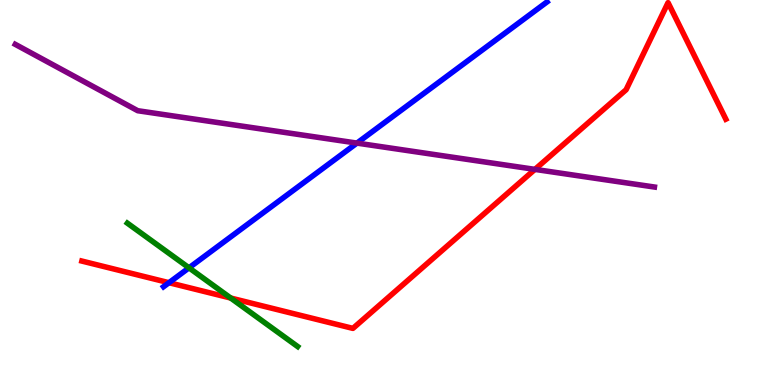[{'lines': ['blue', 'red'], 'intersections': [{'x': 2.18, 'y': 2.66}]}, {'lines': ['green', 'red'], 'intersections': [{'x': 2.98, 'y': 2.26}]}, {'lines': ['purple', 'red'], 'intersections': [{'x': 6.9, 'y': 5.6}]}, {'lines': ['blue', 'green'], 'intersections': [{'x': 2.44, 'y': 3.04}]}, {'lines': ['blue', 'purple'], 'intersections': [{'x': 4.61, 'y': 6.28}]}, {'lines': ['green', 'purple'], 'intersections': []}]